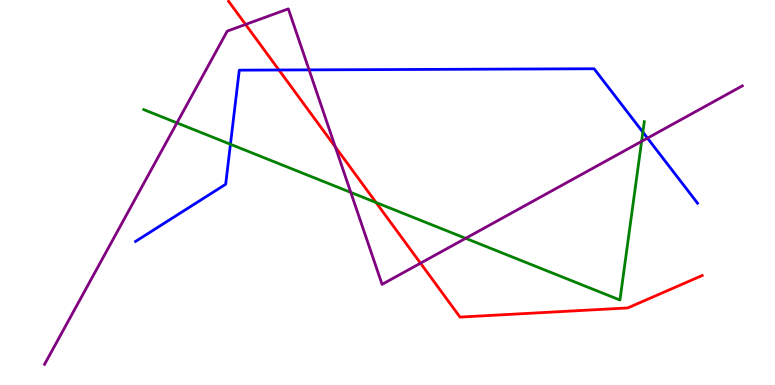[{'lines': ['blue', 'red'], 'intersections': [{'x': 3.6, 'y': 8.18}]}, {'lines': ['green', 'red'], 'intersections': [{'x': 4.85, 'y': 4.74}]}, {'lines': ['purple', 'red'], 'intersections': [{'x': 3.17, 'y': 9.37}, {'x': 4.33, 'y': 6.18}, {'x': 5.43, 'y': 3.16}]}, {'lines': ['blue', 'green'], 'intersections': [{'x': 2.97, 'y': 6.25}, {'x': 8.3, 'y': 6.57}]}, {'lines': ['blue', 'purple'], 'intersections': [{'x': 3.99, 'y': 8.18}, {'x': 8.35, 'y': 6.41}]}, {'lines': ['green', 'purple'], 'intersections': [{'x': 2.28, 'y': 6.81}, {'x': 4.53, 'y': 5.0}, {'x': 6.01, 'y': 3.81}, {'x': 8.28, 'y': 6.33}]}]